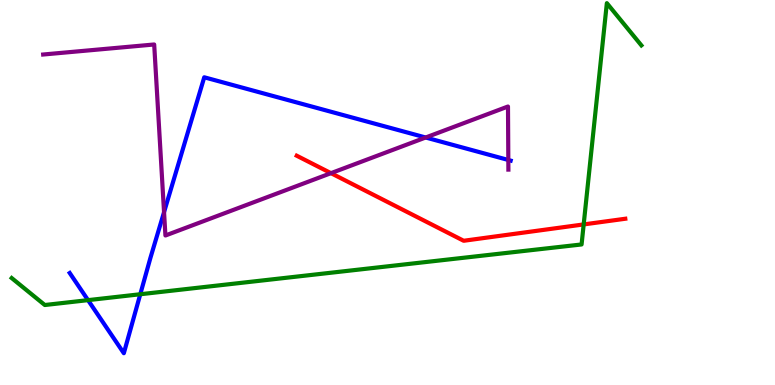[{'lines': ['blue', 'red'], 'intersections': []}, {'lines': ['green', 'red'], 'intersections': [{'x': 7.53, 'y': 4.17}]}, {'lines': ['purple', 'red'], 'intersections': [{'x': 4.27, 'y': 5.5}]}, {'lines': ['blue', 'green'], 'intersections': [{'x': 1.14, 'y': 2.2}, {'x': 1.81, 'y': 2.36}]}, {'lines': ['blue', 'purple'], 'intersections': [{'x': 2.12, 'y': 4.49}, {'x': 5.49, 'y': 6.43}, {'x': 6.56, 'y': 5.84}]}, {'lines': ['green', 'purple'], 'intersections': []}]